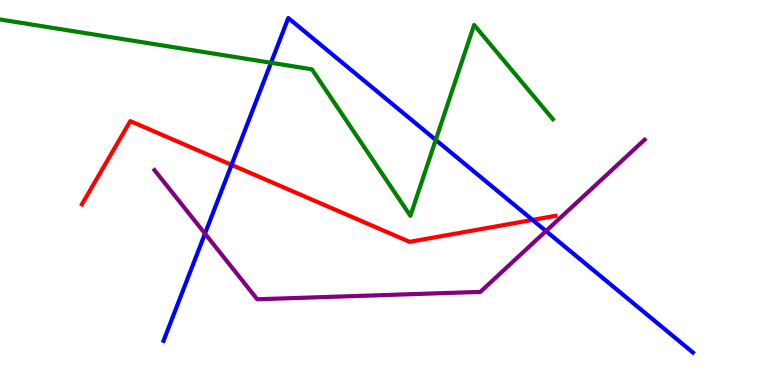[{'lines': ['blue', 'red'], 'intersections': [{'x': 2.99, 'y': 5.72}, {'x': 6.87, 'y': 4.29}]}, {'lines': ['green', 'red'], 'intersections': []}, {'lines': ['purple', 'red'], 'intersections': []}, {'lines': ['blue', 'green'], 'intersections': [{'x': 3.5, 'y': 8.37}, {'x': 5.62, 'y': 6.37}]}, {'lines': ['blue', 'purple'], 'intersections': [{'x': 2.64, 'y': 3.93}, {'x': 7.05, 'y': 4.0}]}, {'lines': ['green', 'purple'], 'intersections': []}]